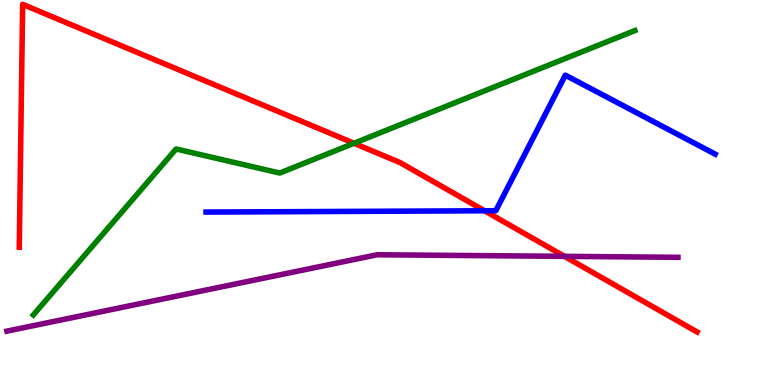[{'lines': ['blue', 'red'], 'intersections': [{'x': 6.25, 'y': 4.53}]}, {'lines': ['green', 'red'], 'intersections': [{'x': 4.57, 'y': 6.28}]}, {'lines': ['purple', 'red'], 'intersections': [{'x': 7.28, 'y': 3.34}]}, {'lines': ['blue', 'green'], 'intersections': []}, {'lines': ['blue', 'purple'], 'intersections': []}, {'lines': ['green', 'purple'], 'intersections': []}]